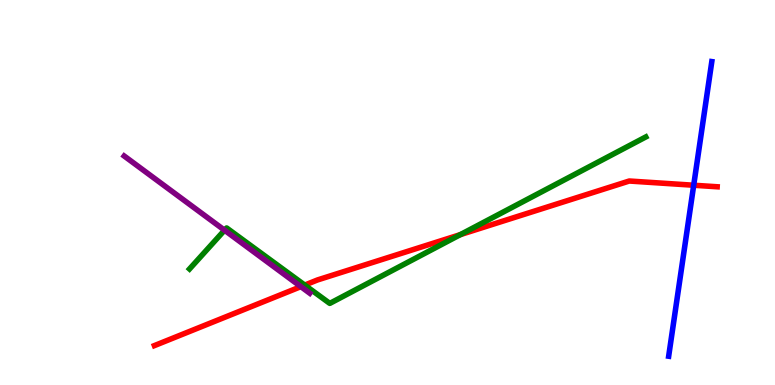[{'lines': ['blue', 'red'], 'intersections': [{'x': 8.95, 'y': 5.19}]}, {'lines': ['green', 'red'], 'intersections': [{'x': 3.93, 'y': 2.6}, {'x': 5.94, 'y': 3.91}]}, {'lines': ['purple', 'red'], 'intersections': [{'x': 3.88, 'y': 2.55}]}, {'lines': ['blue', 'green'], 'intersections': []}, {'lines': ['blue', 'purple'], 'intersections': []}, {'lines': ['green', 'purple'], 'intersections': [{'x': 2.9, 'y': 4.02}]}]